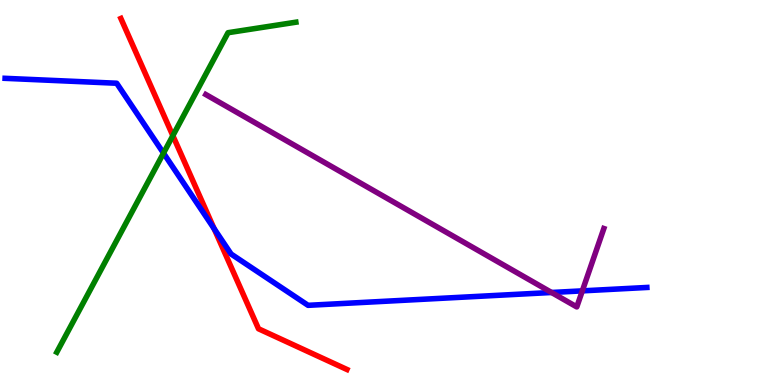[{'lines': ['blue', 'red'], 'intersections': [{'x': 2.76, 'y': 4.06}]}, {'lines': ['green', 'red'], 'intersections': [{'x': 2.23, 'y': 6.48}]}, {'lines': ['purple', 'red'], 'intersections': []}, {'lines': ['blue', 'green'], 'intersections': [{'x': 2.11, 'y': 6.02}]}, {'lines': ['blue', 'purple'], 'intersections': [{'x': 7.12, 'y': 2.4}, {'x': 7.51, 'y': 2.45}]}, {'lines': ['green', 'purple'], 'intersections': []}]